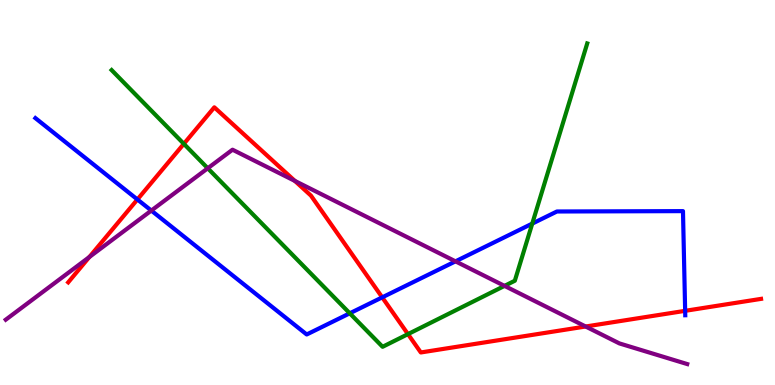[{'lines': ['blue', 'red'], 'intersections': [{'x': 1.77, 'y': 4.82}, {'x': 4.93, 'y': 2.28}, {'x': 8.84, 'y': 1.93}]}, {'lines': ['green', 'red'], 'intersections': [{'x': 2.37, 'y': 6.26}, {'x': 5.26, 'y': 1.32}]}, {'lines': ['purple', 'red'], 'intersections': [{'x': 1.15, 'y': 3.32}, {'x': 3.8, 'y': 5.3}, {'x': 7.56, 'y': 1.52}]}, {'lines': ['blue', 'green'], 'intersections': [{'x': 4.51, 'y': 1.86}, {'x': 6.87, 'y': 4.19}]}, {'lines': ['blue', 'purple'], 'intersections': [{'x': 1.95, 'y': 4.53}, {'x': 5.88, 'y': 3.21}]}, {'lines': ['green', 'purple'], 'intersections': [{'x': 2.68, 'y': 5.63}, {'x': 6.51, 'y': 2.57}]}]